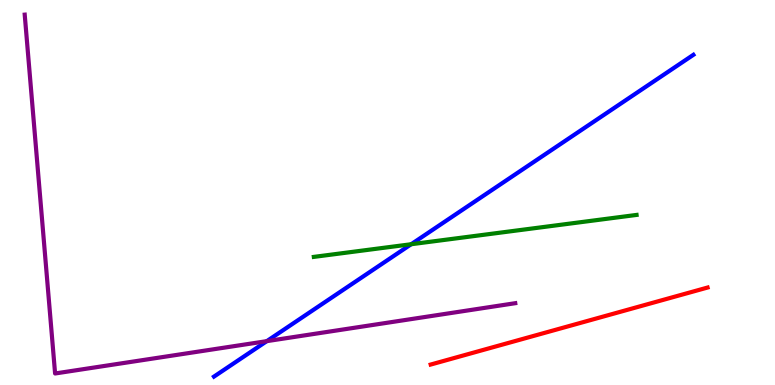[{'lines': ['blue', 'red'], 'intersections': []}, {'lines': ['green', 'red'], 'intersections': []}, {'lines': ['purple', 'red'], 'intersections': []}, {'lines': ['blue', 'green'], 'intersections': [{'x': 5.31, 'y': 3.66}]}, {'lines': ['blue', 'purple'], 'intersections': [{'x': 3.44, 'y': 1.14}]}, {'lines': ['green', 'purple'], 'intersections': []}]